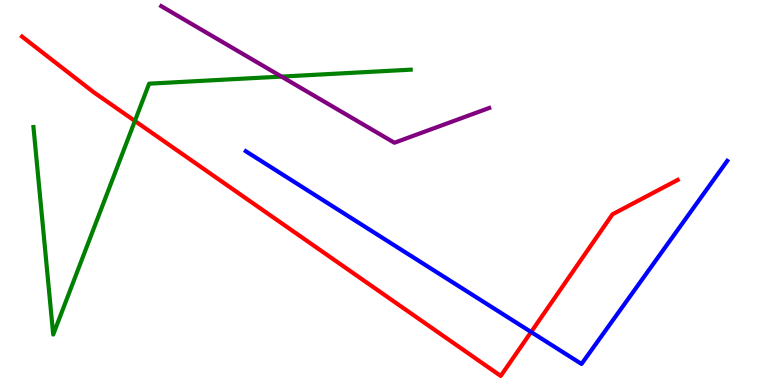[{'lines': ['blue', 'red'], 'intersections': [{'x': 6.85, 'y': 1.38}]}, {'lines': ['green', 'red'], 'intersections': [{'x': 1.74, 'y': 6.86}]}, {'lines': ['purple', 'red'], 'intersections': []}, {'lines': ['blue', 'green'], 'intersections': []}, {'lines': ['blue', 'purple'], 'intersections': []}, {'lines': ['green', 'purple'], 'intersections': [{'x': 3.63, 'y': 8.01}]}]